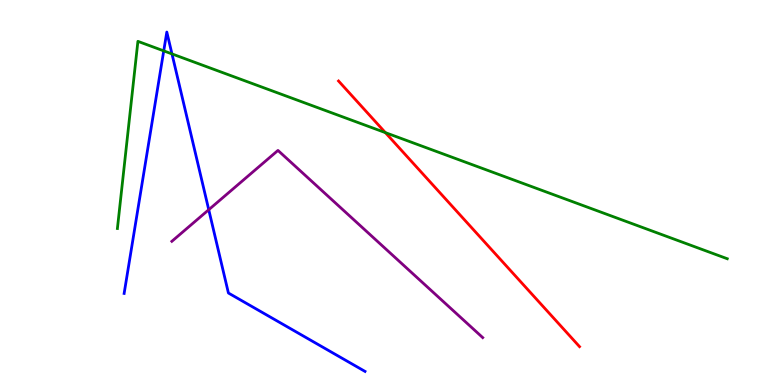[{'lines': ['blue', 'red'], 'intersections': []}, {'lines': ['green', 'red'], 'intersections': [{'x': 4.97, 'y': 6.56}]}, {'lines': ['purple', 'red'], 'intersections': []}, {'lines': ['blue', 'green'], 'intersections': [{'x': 2.11, 'y': 8.68}, {'x': 2.22, 'y': 8.6}]}, {'lines': ['blue', 'purple'], 'intersections': [{'x': 2.69, 'y': 4.55}]}, {'lines': ['green', 'purple'], 'intersections': []}]